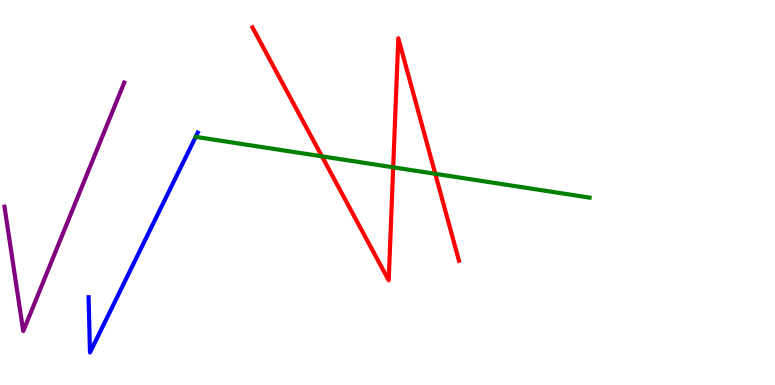[{'lines': ['blue', 'red'], 'intersections': []}, {'lines': ['green', 'red'], 'intersections': [{'x': 4.15, 'y': 5.94}, {'x': 5.07, 'y': 5.65}, {'x': 5.62, 'y': 5.49}]}, {'lines': ['purple', 'red'], 'intersections': []}, {'lines': ['blue', 'green'], 'intersections': [{'x': 2.52, 'y': 6.45}]}, {'lines': ['blue', 'purple'], 'intersections': []}, {'lines': ['green', 'purple'], 'intersections': []}]